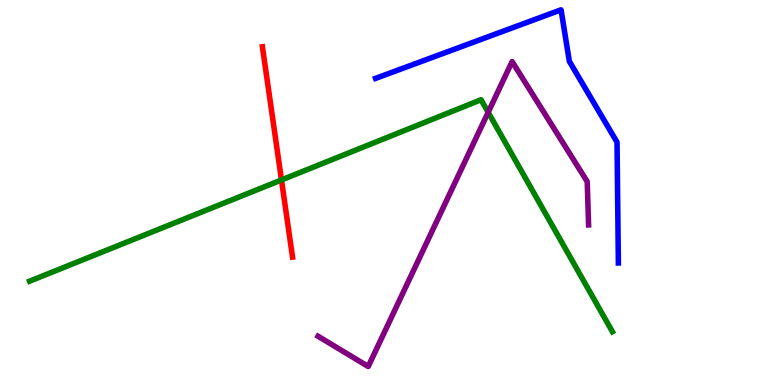[{'lines': ['blue', 'red'], 'intersections': []}, {'lines': ['green', 'red'], 'intersections': [{'x': 3.63, 'y': 5.33}]}, {'lines': ['purple', 'red'], 'intersections': []}, {'lines': ['blue', 'green'], 'intersections': []}, {'lines': ['blue', 'purple'], 'intersections': []}, {'lines': ['green', 'purple'], 'intersections': [{'x': 6.3, 'y': 7.08}]}]